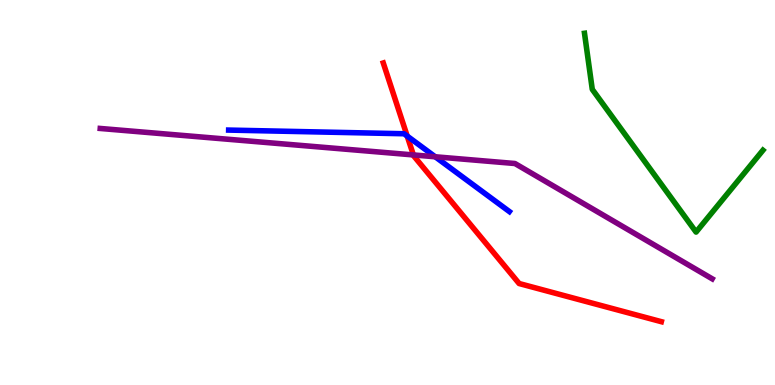[{'lines': ['blue', 'red'], 'intersections': [{'x': 5.25, 'y': 6.47}]}, {'lines': ['green', 'red'], 'intersections': []}, {'lines': ['purple', 'red'], 'intersections': [{'x': 5.33, 'y': 5.98}]}, {'lines': ['blue', 'green'], 'intersections': []}, {'lines': ['blue', 'purple'], 'intersections': [{'x': 5.62, 'y': 5.93}]}, {'lines': ['green', 'purple'], 'intersections': []}]